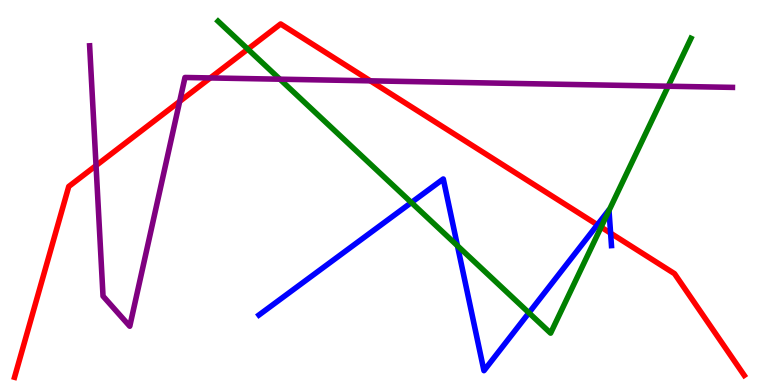[{'lines': ['blue', 'red'], 'intersections': [{'x': 7.71, 'y': 4.16}, {'x': 7.88, 'y': 3.94}]}, {'lines': ['green', 'red'], 'intersections': [{'x': 3.2, 'y': 8.72}, {'x': 7.76, 'y': 4.1}]}, {'lines': ['purple', 'red'], 'intersections': [{'x': 1.24, 'y': 5.7}, {'x': 2.32, 'y': 7.37}, {'x': 2.71, 'y': 7.98}, {'x': 4.78, 'y': 7.9}]}, {'lines': ['blue', 'green'], 'intersections': [{'x': 5.31, 'y': 4.74}, {'x': 5.9, 'y': 3.62}, {'x': 6.82, 'y': 1.87}, {'x': 7.86, 'y': 4.53}]}, {'lines': ['blue', 'purple'], 'intersections': []}, {'lines': ['green', 'purple'], 'intersections': [{'x': 3.61, 'y': 7.94}, {'x': 8.62, 'y': 7.76}]}]